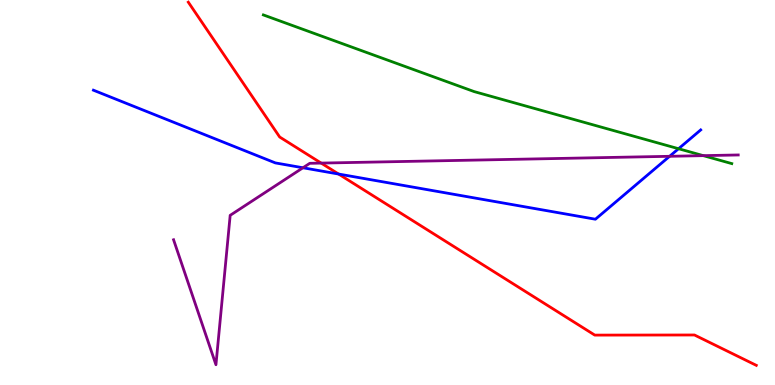[{'lines': ['blue', 'red'], 'intersections': [{'x': 4.37, 'y': 5.48}]}, {'lines': ['green', 'red'], 'intersections': []}, {'lines': ['purple', 'red'], 'intersections': [{'x': 4.14, 'y': 5.76}]}, {'lines': ['blue', 'green'], 'intersections': [{'x': 8.76, 'y': 6.14}]}, {'lines': ['blue', 'purple'], 'intersections': [{'x': 3.91, 'y': 5.64}, {'x': 8.64, 'y': 5.94}]}, {'lines': ['green', 'purple'], 'intersections': [{'x': 9.08, 'y': 5.96}]}]